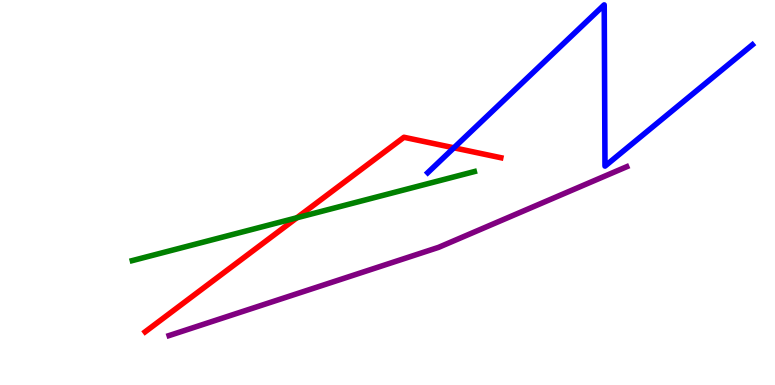[{'lines': ['blue', 'red'], 'intersections': [{'x': 5.86, 'y': 6.16}]}, {'lines': ['green', 'red'], 'intersections': [{'x': 3.83, 'y': 4.34}]}, {'lines': ['purple', 'red'], 'intersections': []}, {'lines': ['blue', 'green'], 'intersections': []}, {'lines': ['blue', 'purple'], 'intersections': []}, {'lines': ['green', 'purple'], 'intersections': []}]